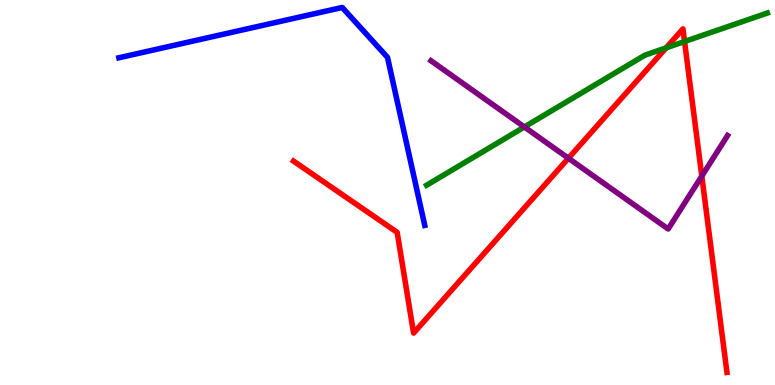[{'lines': ['blue', 'red'], 'intersections': []}, {'lines': ['green', 'red'], 'intersections': [{'x': 8.6, 'y': 8.76}, {'x': 8.83, 'y': 8.92}]}, {'lines': ['purple', 'red'], 'intersections': [{'x': 7.33, 'y': 5.89}, {'x': 9.06, 'y': 5.43}]}, {'lines': ['blue', 'green'], 'intersections': []}, {'lines': ['blue', 'purple'], 'intersections': []}, {'lines': ['green', 'purple'], 'intersections': [{'x': 6.77, 'y': 6.7}]}]